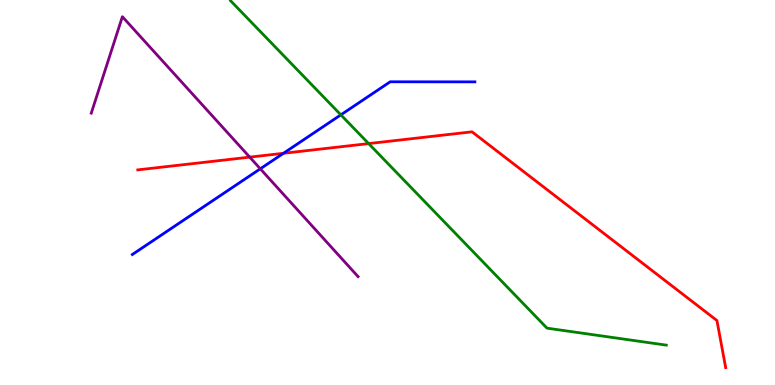[{'lines': ['blue', 'red'], 'intersections': [{'x': 3.66, 'y': 6.02}]}, {'lines': ['green', 'red'], 'intersections': [{'x': 4.76, 'y': 6.27}]}, {'lines': ['purple', 'red'], 'intersections': [{'x': 3.22, 'y': 5.92}]}, {'lines': ['blue', 'green'], 'intersections': [{'x': 4.4, 'y': 7.02}]}, {'lines': ['blue', 'purple'], 'intersections': [{'x': 3.36, 'y': 5.62}]}, {'lines': ['green', 'purple'], 'intersections': []}]